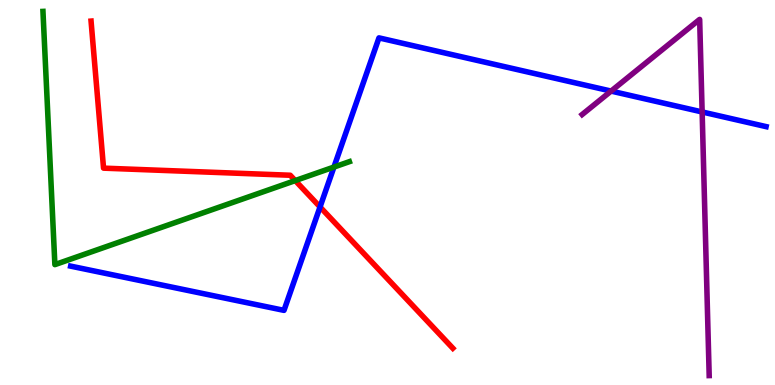[{'lines': ['blue', 'red'], 'intersections': [{'x': 4.13, 'y': 4.62}]}, {'lines': ['green', 'red'], 'intersections': [{'x': 3.81, 'y': 5.31}]}, {'lines': ['purple', 'red'], 'intersections': []}, {'lines': ['blue', 'green'], 'intersections': [{'x': 4.31, 'y': 5.66}]}, {'lines': ['blue', 'purple'], 'intersections': [{'x': 7.89, 'y': 7.63}, {'x': 9.06, 'y': 7.09}]}, {'lines': ['green', 'purple'], 'intersections': []}]